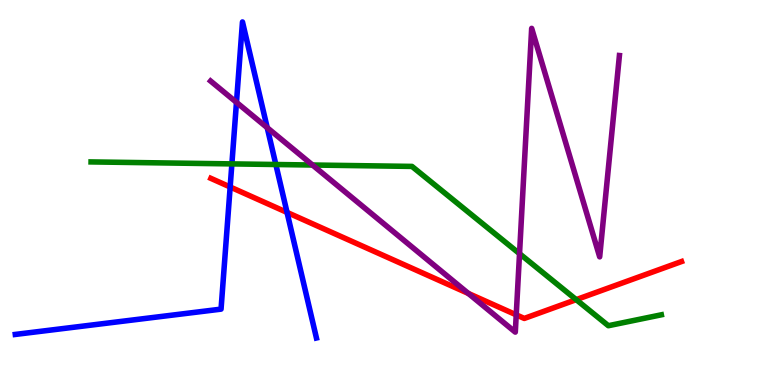[{'lines': ['blue', 'red'], 'intersections': [{'x': 2.97, 'y': 5.14}, {'x': 3.7, 'y': 4.48}]}, {'lines': ['green', 'red'], 'intersections': [{'x': 7.43, 'y': 2.22}]}, {'lines': ['purple', 'red'], 'intersections': [{'x': 6.04, 'y': 2.38}, {'x': 6.66, 'y': 1.82}]}, {'lines': ['blue', 'green'], 'intersections': [{'x': 2.99, 'y': 5.74}, {'x': 3.56, 'y': 5.73}]}, {'lines': ['blue', 'purple'], 'intersections': [{'x': 3.05, 'y': 7.34}, {'x': 3.45, 'y': 6.68}]}, {'lines': ['green', 'purple'], 'intersections': [{'x': 4.03, 'y': 5.71}, {'x': 6.7, 'y': 3.41}]}]